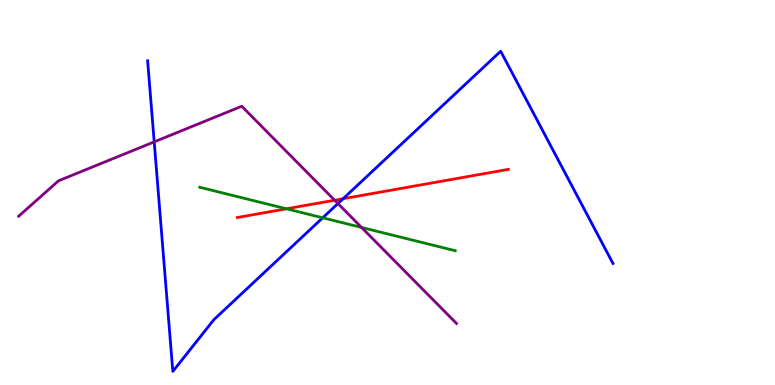[{'lines': ['blue', 'red'], 'intersections': [{'x': 4.43, 'y': 4.84}]}, {'lines': ['green', 'red'], 'intersections': [{'x': 3.7, 'y': 4.58}]}, {'lines': ['purple', 'red'], 'intersections': [{'x': 4.32, 'y': 4.8}]}, {'lines': ['blue', 'green'], 'intersections': [{'x': 4.16, 'y': 4.34}]}, {'lines': ['blue', 'purple'], 'intersections': [{'x': 1.99, 'y': 6.32}, {'x': 4.36, 'y': 4.71}]}, {'lines': ['green', 'purple'], 'intersections': [{'x': 4.67, 'y': 4.09}]}]